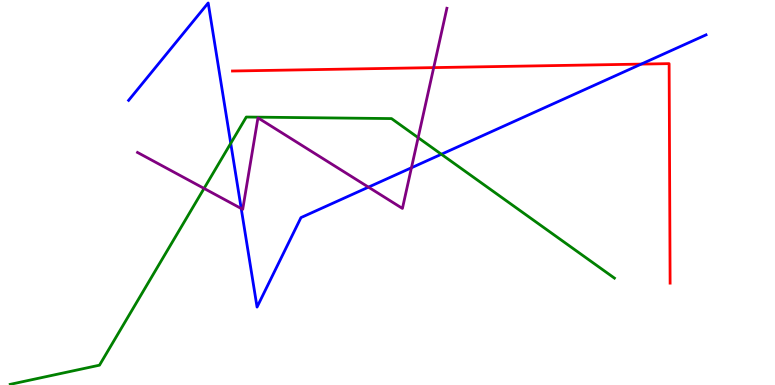[{'lines': ['blue', 'red'], 'intersections': [{'x': 8.27, 'y': 8.34}]}, {'lines': ['green', 'red'], 'intersections': []}, {'lines': ['purple', 'red'], 'intersections': [{'x': 5.6, 'y': 8.24}]}, {'lines': ['blue', 'green'], 'intersections': [{'x': 2.98, 'y': 6.28}, {'x': 5.7, 'y': 5.99}]}, {'lines': ['blue', 'purple'], 'intersections': [{'x': 3.11, 'y': 4.58}, {'x': 4.75, 'y': 5.14}, {'x': 5.31, 'y': 5.64}]}, {'lines': ['green', 'purple'], 'intersections': [{'x': 2.63, 'y': 5.11}, {'x': 5.4, 'y': 6.42}]}]